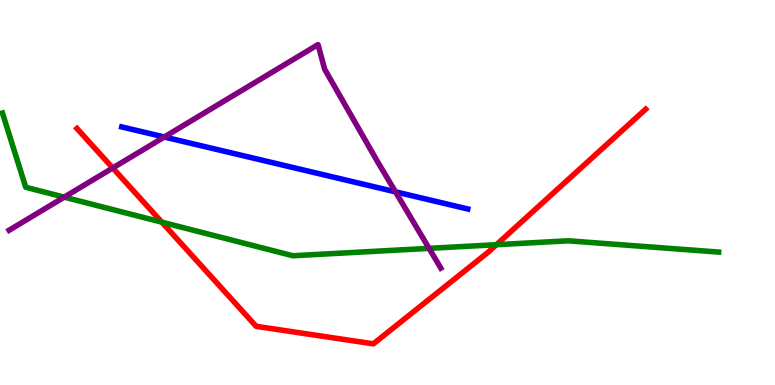[{'lines': ['blue', 'red'], 'intersections': []}, {'lines': ['green', 'red'], 'intersections': [{'x': 2.09, 'y': 4.23}, {'x': 6.41, 'y': 3.64}]}, {'lines': ['purple', 'red'], 'intersections': [{'x': 1.45, 'y': 5.64}]}, {'lines': ['blue', 'green'], 'intersections': []}, {'lines': ['blue', 'purple'], 'intersections': [{'x': 2.12, 'y': 6.44}, {'x': 5.1, 'y': 5.02}]}, {'lines': ['green', 'purple'], 'intersections': [{'x': 0.829, 'y': 4.88}, {'x': 5.54, 'y': 3.55}]}]